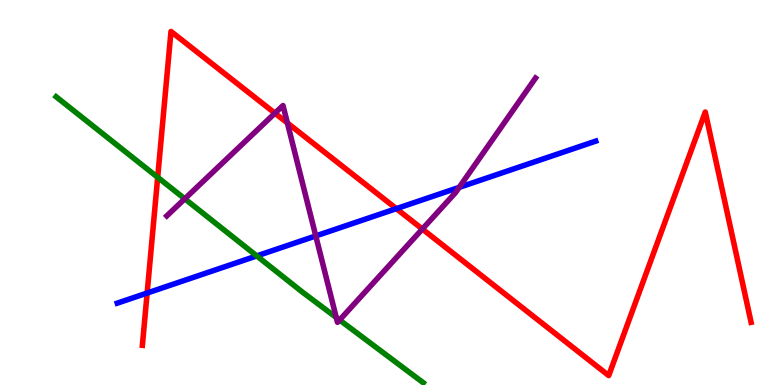[{'lines': ['blue', 'red'], 'intersections': [{'x': 1.9, 'y': 2.39}, {'x': 5.11, 'y': 4.58}]}, {'lines': ['green', 'red'], 'intersections': [{'x': 2.03, 'y': 5.39}]}, {'lines': ['purple', 'red'], 'intersections': [{'x': 3.55, 'y': 7.06}, {'x': 3.71, 'y': 6.81}, {'x': 5.45, 'y': 4.05}]}, {'lines': ['blue', 'green'], 'intersections': [{'x': 3.31, 'y': 3.35}]}, {'lines': ['blue', 'purple'], 'intersections': [{'x': 4.07, 'y': 3.87}, {'x': 5.92, 'y': 5.13}]}, {'lines': ['green', 'purple'], 'intersections': [{'x': 2.38, 'y': 4.84}, {'x': 4.34, 'y': 1.75}, {'x': 4.38, 'y': 1.69}]}]